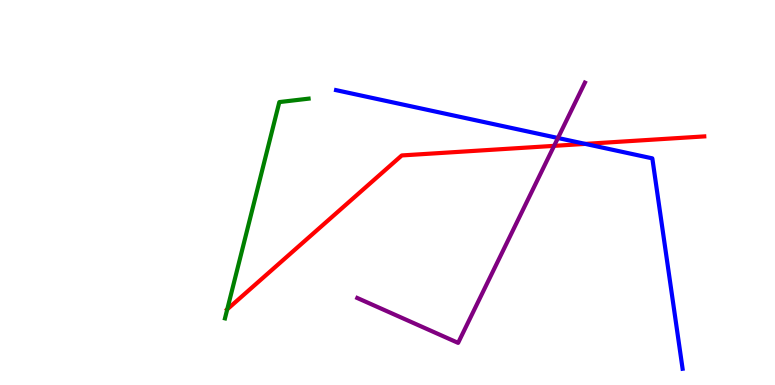[{'lines': ['blue', 'red'], 'intersections': [{'x': 7.55, 'y': 6.26}]}, {'lines': ['green', 'red'], 'intersections': [{'x': 2.93, 'y': 1.97}]}, {'lines': ['purple', 'red'], 'intersections': [{'x': 7.15, 'y': 6.21}]}, {'lines': ['blue', 'green'], 'intersections': []}, {'lines': ['blue', 'purple'], 'intersections': [{'x': 7.2, 'y': 6.42}]}, {'lines': ['green', 'purple'], 'intersections': []}]